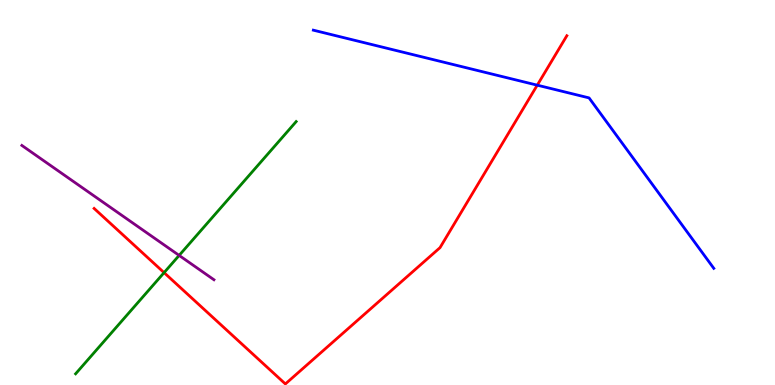[{'lines': ['blue', 'red'], 'intersections': [{'x': 6.93, 'y': 7.79}]}, {'lines': ['green', 'red'], 'intersections': [{'x': 2.12, 'y': 2.92}]}, {'lines': ['purple', 'red'], 'intersections': []}, {'lines': ['blue', 'green'], 'intersections': []}, {'lines': ['blue', 'purple'], 'intersections': []}, {'lines': ['green', 'purple'], 'intersections': [{'x': 2.31, 'y': 3.37}]}]